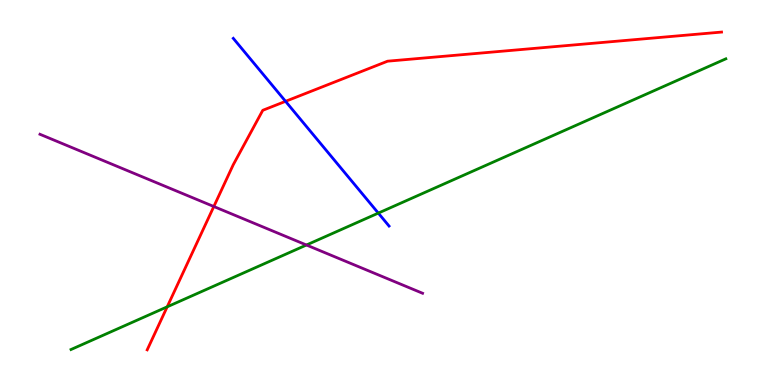[{'lines': ['blue', 'red'], 'intersections': [{'x': 3.68, 'y': 7.37}]}, {'lines': ['green', 'red'], 'intersections': [{'x': 2.16, 'y': 2.03}]}, {'lines': ['purple', 'red'], 'intersections': [{'x': 2.76, 'y': 4.64}]}, {'lines': ['blue', 'green'], 'intersections': [{'x': 4.88, 'y': 4.46}]}, {'lines': ['blue', 'purple'], 'intersections': []}, {'lines': ['green', 'purple'], 'intersections': [{'x': 3.95, 'y': 3.64}]}]